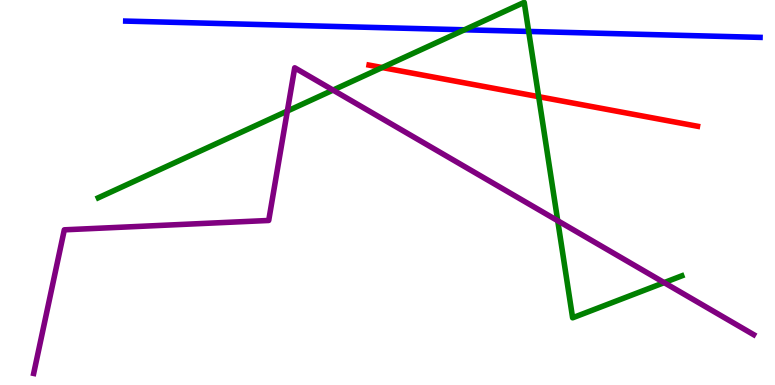[{'lines': ['blue', 'red'], 'intersections': []}, {'lines': ['green', 'red'], 'intersections': [{'x': 4.93, 'y': 8.25}, {'x': 6.95, 'y': 7.49}]}, {'lines': ['purple', 'red'], 'intersections': []}, {'lines': ['blue', 'green'], 'intersections': [{'x': 5.99, 'y': 9.23}, {'x': 6.82, 'y': 9.18}]}, {'lines': ['blue', 'purple'], 'intersections': []}, {'lines': ['green', 'purple'], 'intersections': [{'x': 3.71, 'y': 7.12}, {'x': 4.3, 'y': 7.66}, {'x': 7.2, 'y': 4.27}, {'x': 8.57, 'y': 2.66}]}]